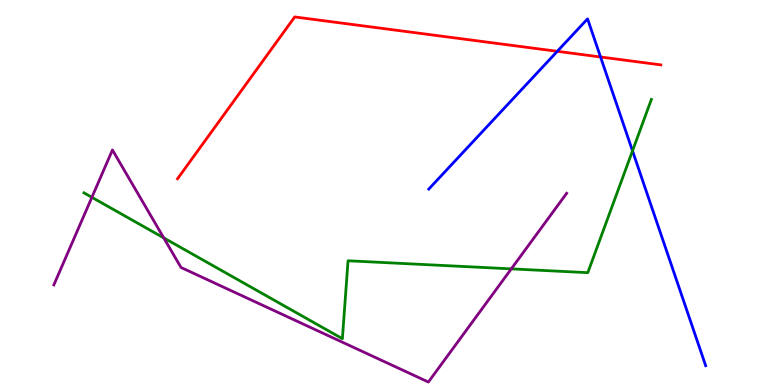[{'lines': ['blue', 'red'], 'intersections': [{'x': 7.19, 'y': 8.67}, {'x': 7.75, 'y': 8.52}]}, {'lines': ['green', 'red'], 'intersections': []}, {'lines': ['purple', 'red'], 'intersections': []}, {'lines': ['blue', 'green'], 'intersections': [{'x': 8.16, 'y': 6.08}]}, {'lines': ['blue', 'purple'], 'intersections': []}, {'lines': ['green', 'purple'], 'intersections': [{'x': 1.19, 'y': 4.87}, {'x': 2.11, 'y': 3.82}, {'x': 6.6, 'y': 3.02}]}]